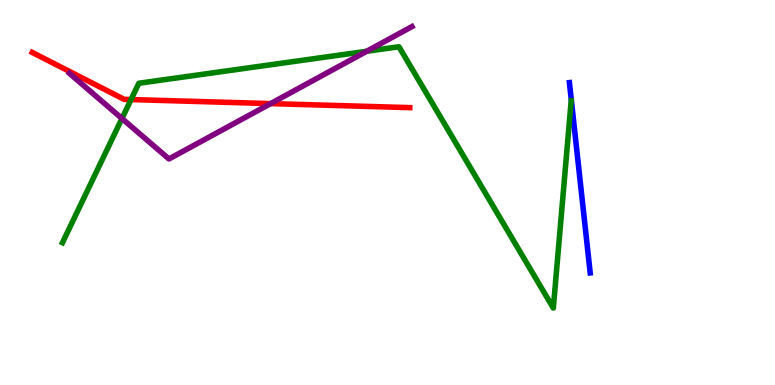[{'lines': ['blue', 'red'], 'intersections': []}, {'lines': ['green', 'red'], 'intersections': [{'x': 1.69, 'y': 7.41}]}, {'lines': ['purple', 'red'], 'intersections': [{'x': 3.49, 'y': 7.31}]}, {'lines': ['blue', 'green'], 'intersections': []}, {'lines': ['blue', 'purple'], 'intersections': []}, {'lines': ['green', 'purple'], 'intersections': [{'x': 1.57, 'y': 6.92}, {'x': 4.73, 'y': 8.67}]}]